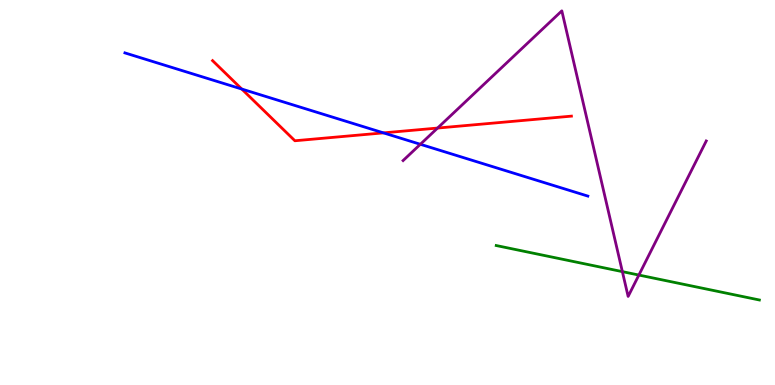[{'lines': ['blue', 'red'], 'intersections': [{'x': 3.12, 'y': 7.69}, {'x': 4.95, 'y': 6.55}]}, {'lines': ['green', 'red'], 'intersections': []}, {'lines': ['purple', 'red'], 'intersections': [{'x': 5.65, 'y': 6.67}]}, {'lines': ['blue', 'green'], 'intersections': []}, {'lines': ['blue', 'purple'], 'intersections': [{'x': 5.42, 'y': 6.25}]}, {'lines': ['green', 'purple'], 'intersections': [{'x': 8.03, 'y': 2.94}, {'x': 8.24, 'y': 2.86}]}]